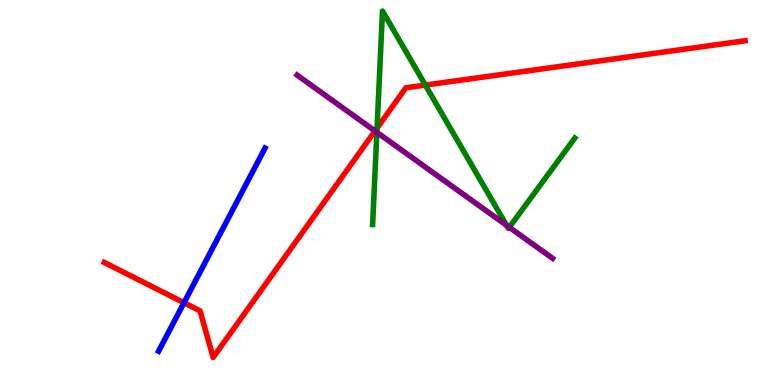[{'lines': ['blue', 'red'], 'intersections': [{'x': 2.37, 'y': 2.14}]}, {'lines': ['green', 'red'], 'intersections': [{'x': 4.87, 'y': 6.67}, {'x': 5.49, 'y': 7.79}]}, {'lines': ['purple', 'red'], 'intersections': [{'x': 4.84, 'y': 6.6}]}, {'lines': ['blue', 'green'], 'intersections': []}, {'lines': ['blue', 'purple'], 'intersections': []}, {'lines': ['green', 'purple'], 'intersections': [{'x': 4.86, 'y': 6.56}, {'x': 6.54, 'y': 4.15}, {'x': 6.57, 'y': 4.1}]}]